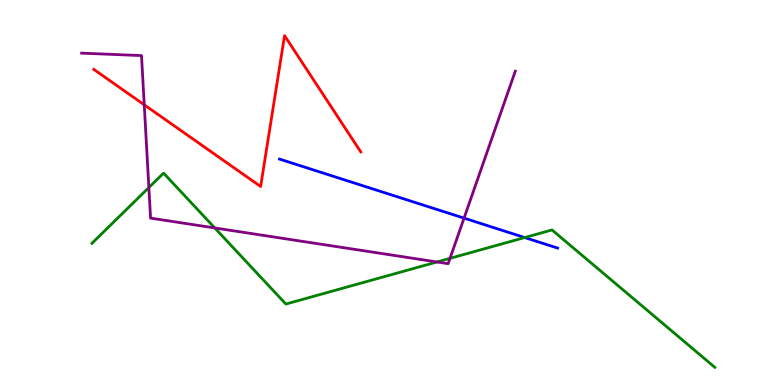[{'lines': ['blue', 'red'], 'intersections': []}, {'lines': ['green', 'red'], 'intersections': []}, {'lines': ['purple', 'red'], 'intersections': [{'x': 1.86, 'y': 7.28}]}, {'lines': ['blue', 'green'], 'intersections': [{'x': 6.77, 'y': 3.83}]}, {'lines': ['blue', 'purple'], 'intersections': [{'x': 5.99, 'y': 4.33}]}, {'lines': ['green', 'purple'], 'intersections': [{'x': 1.92, 'y': 5.13}, {'x': 2.77, 'y': 4.08}, {'x': 5.64, 'y': 3.2}, {'x': 5.81, 'y': 3.29}]}]